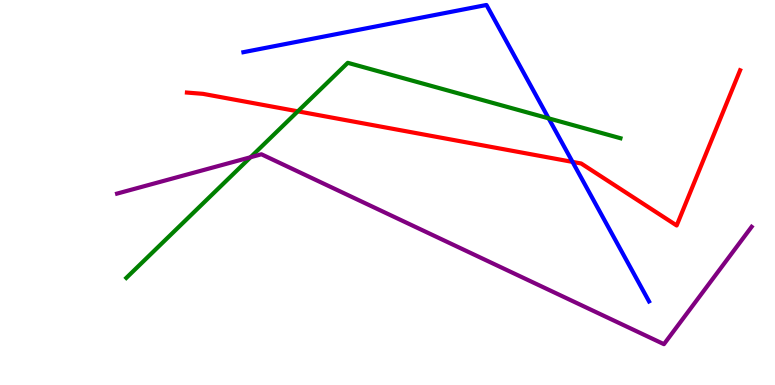[{'lines': ['blue', 'red'], 'intersections': [{'x': 7.39, 'y': 5.79}]}, {'lines': ['green', 'red'], 'intersections': [{'x': 3.84, 'y': 7.11}]}, {'lines': ['purple', 'red'], 'intersections': []}, {'lines': ['blue', 'green'], 'intersections': [{'x': 7.08, 'y': 6.93}]}, {'lines': ['blue', 'purple'], 'intersections': []}, {'lines': ['green', 'purple'], 'intersections': [{'x': 3.23, 'y': 5.92}]}]